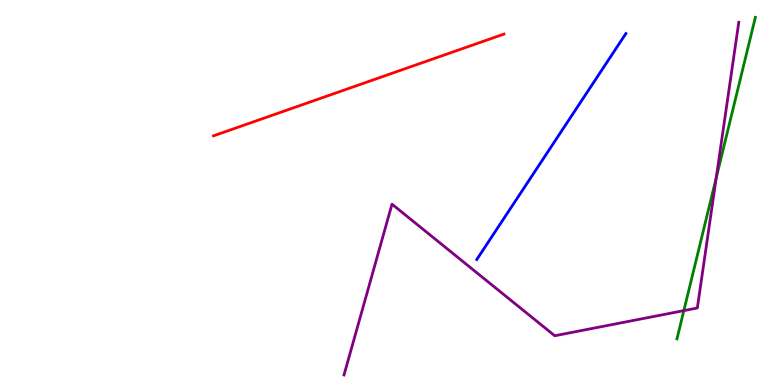[{'lines': ['blue', 'red'], 'intersections': []}, {'lines': ['green', 'red'], 'intersections': []}, {'lines': ['purple', 'red'], 'intersections': []}, {'lines': ['blue', 'green'], 'intersections': []}, {'lines': ['blue', 'purple'], 'intersections': []}, {'lines': ['green', 'purple'], 'intersections': [{'x': 8.82, 'y': 1.93}, {'x': 9.24, 'y': 5.38}]}]